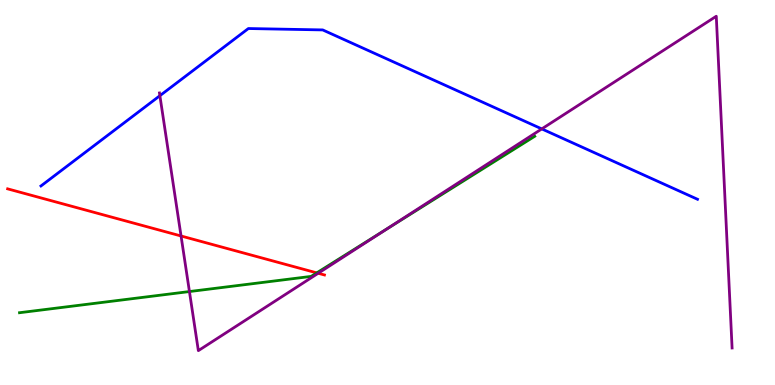[{'lines': ['blue', 'red'], 'intersections': []}, {'lines': ['green', 'red'], 'intersections': [{'x': 4.09, 'y': 2.91}]}, {'lines': ['purple', 'red'], 'intersections': [{'x': 2.34, 'y': 3.87}, {'x': 4.11, 'y': 2.9}]}, {'lines': ['blue', 'green'], 'intersections': []}, {'lines': ['blue', 'purple'], 'intersections': [{'x': 2.06, 'y': 7.51}, {'x': 6.99, 'y': 6.65}]}, {'lines': ['green', 'purple'], 'intersections': [{'x': 2.44, 'y': 2.43}, {'x': 4.98, 'y': 4.04}]}]